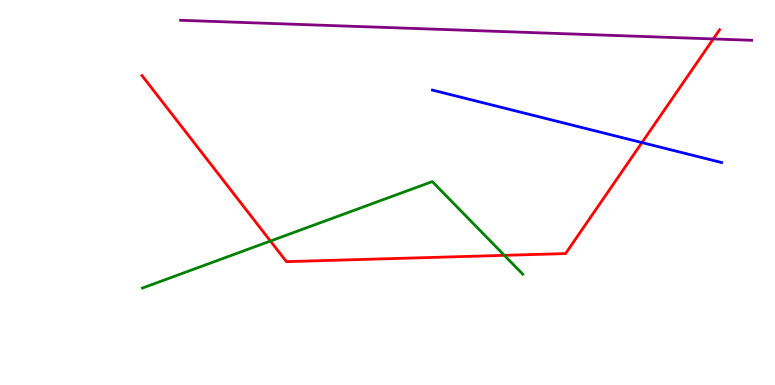[{'lines': ['blue', 'red'], 'intersections': [{'x': 8.28, 'y': 6.3}]}, {'lines': ['green', 'red'], 'intersections': [{'x': 3.49, 'y': 3.74}, {'x': 6.51, 'y': 3.37}]}, {'lines': ['purple', 'red'], 'intersections': [{'x': 9.2, 'y': 8.99}]}, {'lines': ['blue', 'green'], 'intersections': []}, {'lines': ['blue', 'purple'], 'intersections': []}, {'lines': ['green', 'purple'], 'intersections': []}]